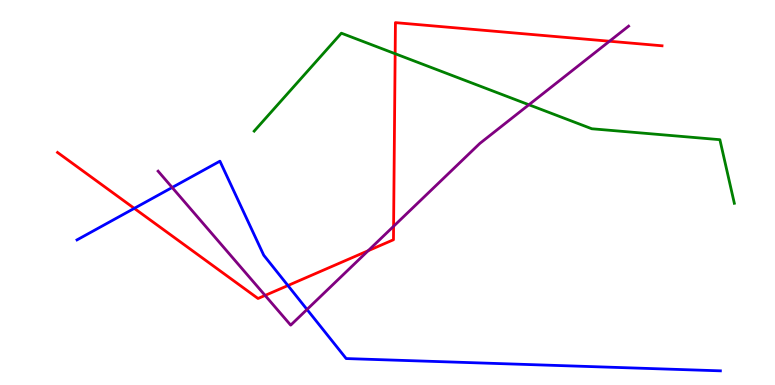[{'lines': ['blue', 'red'], 'intersections': [{'x': 1.73, 'y': 4.59}, {'x': 3.72, 'y': 2.58}]}, {'lines': ['green', 'red'], 'intersections': [{'x': 5.1, 'y': 8.6}]}, {'lines': ['purple', 'red'], 'intersections': [{'x': 3.42, 'y': 2.33}, {'x': 4.75, 'y': 3.49}, {'x': 5.08, 'y': 4.12}, {'x': 7.86, 'y': 8.93}]}, {'lines': ['blue', 'green'], 'intersections': []}, {'lines': ['blue', 'purple'], 'intersections': [{'x': 2.22, 'y': 5.13}, {'x': 3.96, 'y': 1.96}]}, {'lines': ['green', 'purple'], 'intersections': [{'x': 6.82, 'y': 7.28}]}]